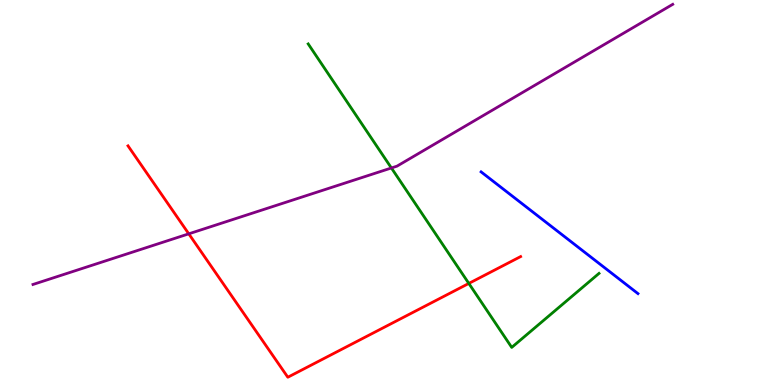[{'lines': ['blue', 'red'], 'intersections': []}, {'lines': ['green', 'red'], 'intersections': [{'x': 6.05, 'y': 2.64}]}, {'lines': ['purple', 'red'], 'intersections': [{'x': 2.44, 'y': 3.93}]}, {'lines': ['blue', 'green'], 'intersections': []}, {'lines': ['blue', 'purple'], 'intersections': []}, {'lines': ['green', 'purple'], 'intersections': [{'x': 5.05, 'y': 5.64}]}]